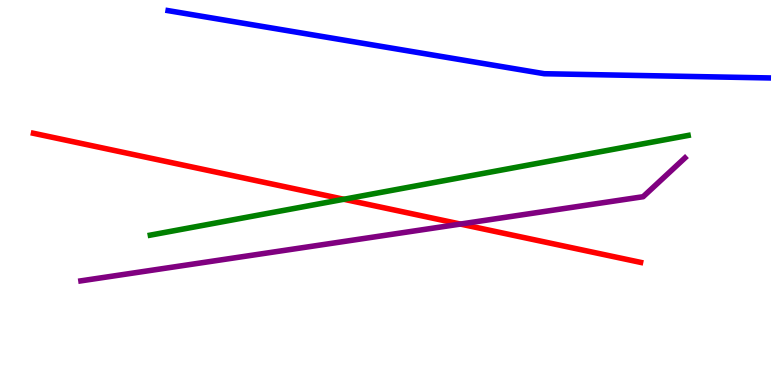[{'lines': ['blue', 'red'], 'intersections': []}, {'lines': ['green', 'red'], 'intersections': [{'x': 4.44, 'y': 4.82}]}, {'lines': ['purple', 'red'], 'intersections': [{'x': 5.94, 'y': 4.18}]}, {'lines': ['blue', 'green'], 'intersections': []}, {'lines': ['blue', 'purple'], 'intersections': []}, {'lines': ['green', 'purple'], 'intersections': []}]